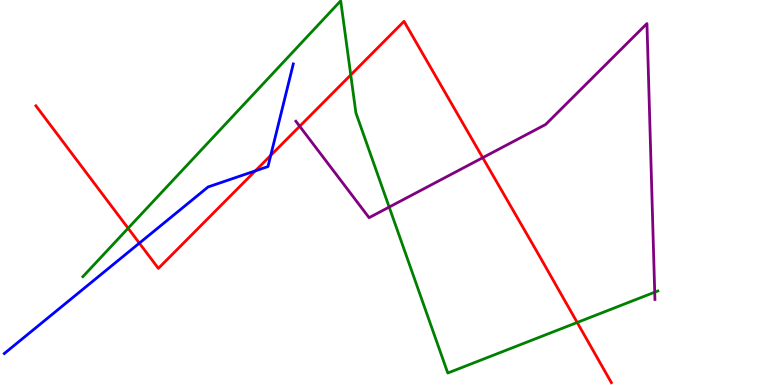[{'lines': ['blue', 'red'], 'intersections': [{'x': 1.8, 'y': 3.68}, {'x': 3.29, 'y': 5.56}, {'x': 3.49, 'y': 5.96}]}, {'lines': ['green', 'red'], 'intersections': [{'x': 1.65, 'y': 4.07}, {'x': 4.53, 'y': 8.05}, {'x': 7.45, 'y': 1.62}]}, {'lines': ['purple', 'red'], 'intersections': [{'x': 3.87, 'y': 6.72}, {'x': 6.23, 'y': 5.9}]}, {'lines': ['blue', 'green'], 'intersections': []}, {'lines': ['blue', 'purple'], 'intersections': []}, {'lines': ['green', 'purple'], 'intersections': [{'x': 5.02, 'y': 4.62}, {'x': 8.45, 'y': 2.41}]}]